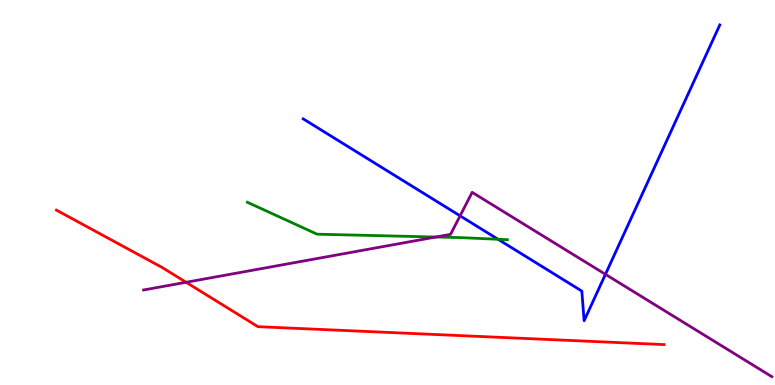[{'lines': ['blue', 'red'], 'intersections': []}, {'lines': ['green', 'red'], 'intersections': []}, {'lines': ['purple', 'red'], 'intersections': [{'x': 2.4, 'y': 2.67}]}, {'lines': ['blue', 'green'], 'intersections': [{'x': 6.43, 'y': 3.78}]}, {'lines': ['blue', 'purple'], 'intersections': [{'x': 5.94, 'y': 4.39}, {'x': 7.81, 'y': 2.88}]}, {'lines': ['green', 'purple'], 'intersections': [{'x': 5.62, 'y': 3.84}]}]